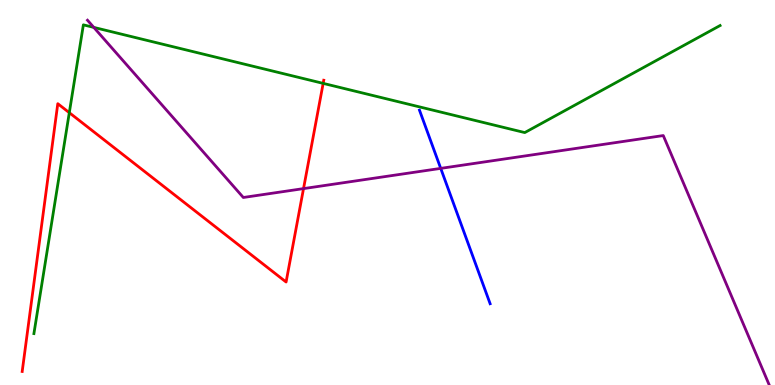[{'lines': ['blue', 'red'], 'intersections': []}, {'lines': ['green', 'red'], 'intersections': [{'x': 0.894, 'y': 7.07}, {'x': 4.17, 'y': 7.83}]}, {'lines': ['purple', 'red'], 'intersections': [{'x': 3.92, 'y': 5.1}]}, {'lines': ['blue', 'green'], 'intersections': []}, {'lines': ['blue', 'purple'], 'intersections': [{'x': 5.69, 'y': 5.63}]}, {'lines': ['green', 'purple'], 'intersections': [{'x': 1.21, 'y': 9.29}]}]